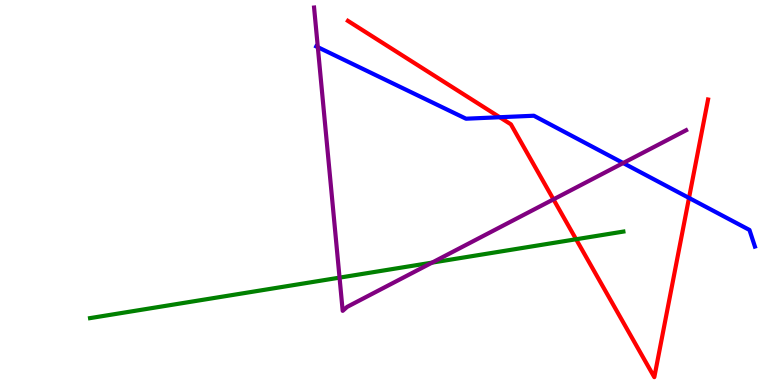[{'lines': ['blue', 'red'], 'intersections': [{'x': 6.45, 'y': 6.96}, {'x': 8.89, 'y': 4.86}]}, {'lines': ['green', 'red'], 'intersections': [{'x': 7.43, 'y': 3.79}]}, {'lines': ['purple', 'red'], 'intersections': [{'x': 7.14, 'y': 4.82}]}, {'lines': ['blue', 'green'], 'intersections': []}, {'lines': ['blue', 'purple'], 'intersections': [{'x': 4.1, 'y': 8.77}, {'x': 8.04, 'y': 5.77}]}, {'lines': ['green', 'purple'], 'intersections': [{'x': 4.38, 'y': 2.79}, {'x': 5.57, 'y': 3.18}]}]